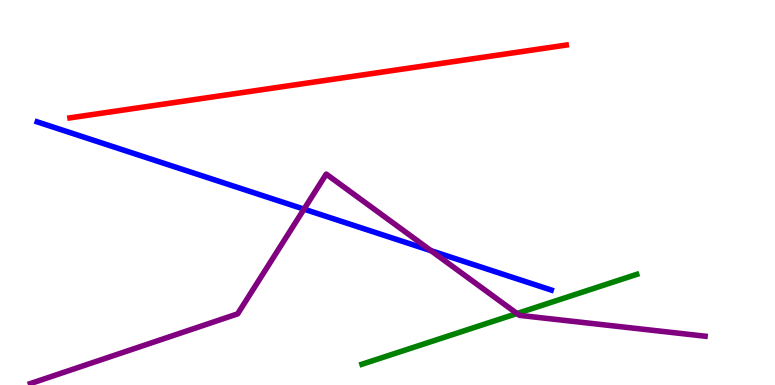[{'lines': ['blue', 'red'], 'intersections': []}, {'lines': ['green', 'red'], 'intersections': []}, {'lines': ['purple', 'red'], 'intersections': []}, {'lines': ['blue', 'green'], 'intersections': []}, {'lines': ['blue', 'purple'], 'intersections': [{'x': 3.92, 'y': 4.57}, {'x': 5.56, 'y': 3.49}]}, {'lines': ['green', 'purple'], 'intersections': [{'x': 6.67, 'y': 1.86}]}]